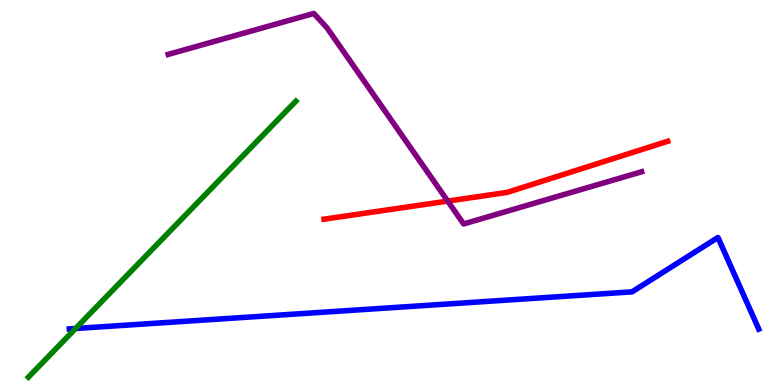[{'lines': ['blue', 'red'], 'intersections': []}, {'lines': ['green', 'red'], 'intersections': []}, {'lines': ['purple', 'red'], 'intersections': [{'x': 5.78, 'y': 4.78}]}, {'lines': ['blue', 'green'], 'intersections': [{'x': 0.975, 'y': 1.47}]}, {'lines': ['blue', 'purple'], 'intersections': []}, {'lines': ['green', 'purple'], 'intersections': []}]